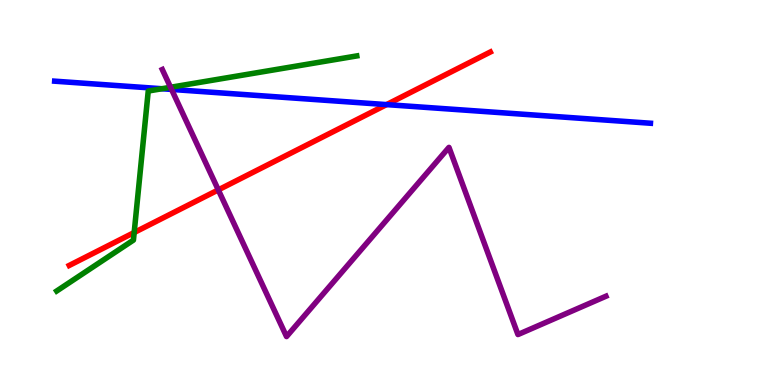[{'lines': ['blue', 'red'], 'intersections': [{'x': 4.99, 'y': 7.28}]}, {'lines': ['green', 'red'], 'intersections': [{'x': 1.73, 'y': 3.96}]}, {'lines': ['purple', 'red'], 'intersections': [{'x': 2.82, 'y': 5.07}]}, {'lines': ['blue', 'green'], 'intersections': [{'x': 2.09, 'y': 7.7}]}, {'lines': ['blue', 'purple'], 'intersections': [{'x': 2.21, 'y': 7.68}]}, {'lines': ['green', 'purple'], 'intersections': [{'x': 2.2, 'y': 7.73}]}]